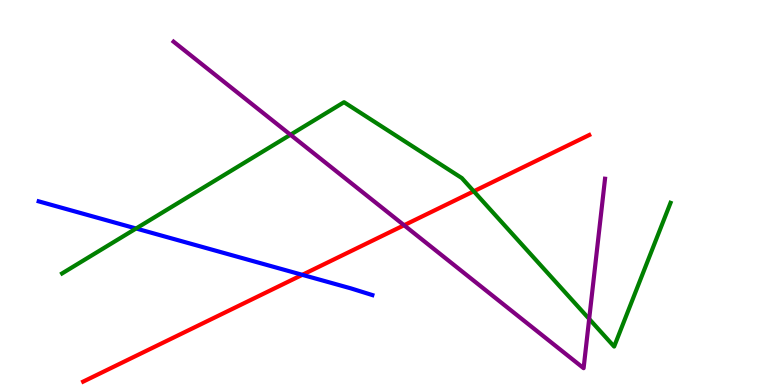[{'lines': ['blue', 'red'], 'intersections': [{'x': 3.9, 'y': 2.86}]}, {'lines': ['green', 'red'], 'intersections': [{'x': 6.11, 'y': 5.03}]}, {'lines': ['purple', 'red'], 'intersections': [{'x': 5.21, 'y': 4.15}]}, {'lines': ['blue', 'green'], 'intersections': [{'x': 1.76, 'y': 4.07}]}, {'lines': ['blue', 'purple'], 'intersections': []}, {'lines': ['green', 'purple'], 'intersections': [{'x': 3.75, 'y': 6.5}, {'x': 7.6, 'y': 1.72}]}]